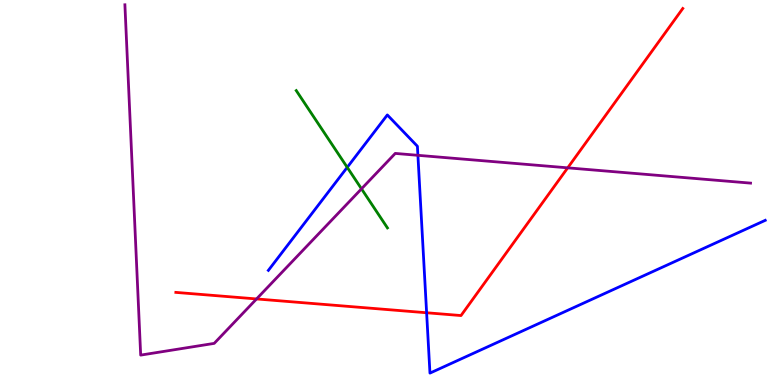[{'lines': ['blue', 'red'], 'intersections': [{'x': 5.5, 'y': 1.88}]}, {'lines': ['green', 'red'], 'intersections': []}, {'lines': ['purple', 'red'], 'intersections': [{'x': 3.31, 'y': 2.24}, {'x': 7.33, 'y': 5.64}]}, {'lines': ['blue', 'green'], 'intersections': [{'x': 4.48, 'y': 5.65}]}, {'lines': ['blue', 'purple'], 'intersections': [{'x': 5.39, 'y': 5.97}]}, {'lines': ['green', 'purple'], 'intersections': [{'x': 4.66, 'y': 5.1}]}]